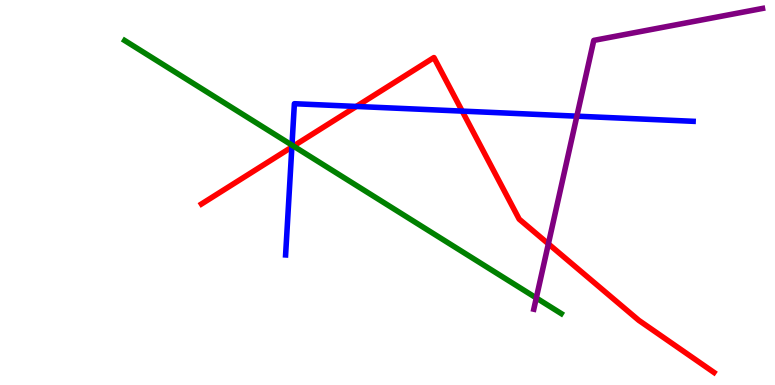[{'lines': ['blue', 'red'], 'intersections': [{'x': 3.77, 'y': 6.18}, {'x': 4.6, 'y': 7.24}, {'x': 5.96, 'y': 7.11}]}, {'lines': ['green', 'red'], 'intersections': [{'x': 3.79, 'y': 6.21}]}, {'lines': ['purple', 'red'], 'intersections': [{'x': 7.08, 'y': 3.67}]}, {'lines': ['blue', 'green'], 'intersections': [{'x': 3.77, 'y': 6.23}]}, {'lines': ['blue', 'purple'], 'intersections': [{'x': 7.44, 'y': 6.98}]}, {'lines': ['green', 'purple'], 'intersections': [{'x': 6.92, 'y': 2.26}]}]